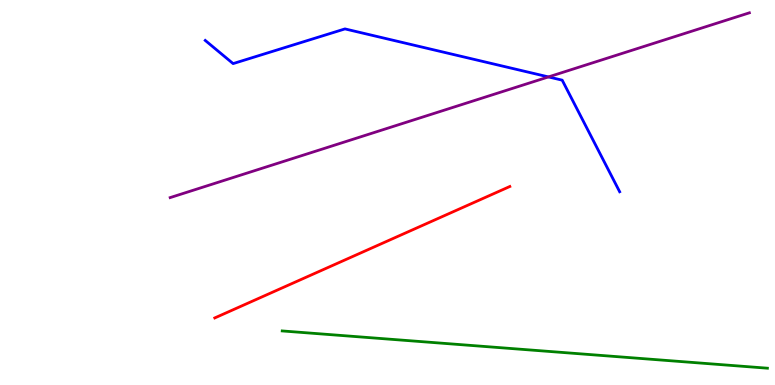[{'lines': ['blue', 'red'], 'intersections': []}, {'lines': ['green', 'red'], 'intersections': []}, {'lines': ['purple', 'red'], 'intersections': []}, {'lines': ['blue', 'green'], 'intersections': []}, {'lines': ['blue', 'purple'], 'intersections': [{'x': 7.08, 'y': 8.0}]}, {'lines': ['green', 'purple'], 'intersections': []}]